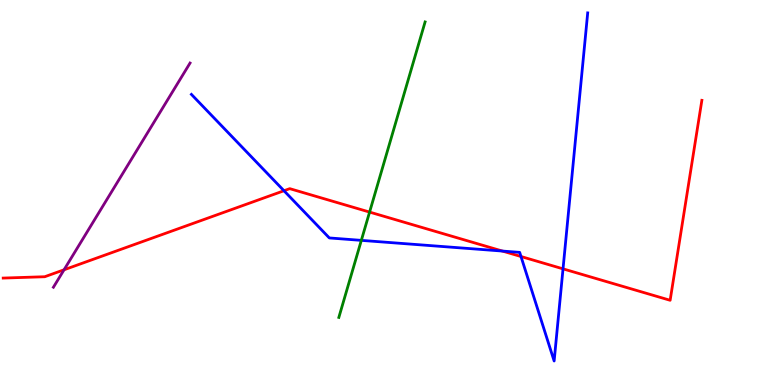[{'lines': ['blue', 'red'], 'intersections': [{'x': 3.66, 'y': 5.05}, {'x': 6.48, 'y': 3.48}, {'x': 6.72, 'y': 3.34}, {'x': 7.26, 'y': 3.02}]}, {'lines': ['green', 'red'], 'intersections': [{'x': 4.77, 'y': 4.49}]}, {'lines': ['purple', 'red'], 'intersections': [{'x': 0.826, 'y': 2.99}]}, {'lines': ['blue', 'green'], 'intersections': [{'x': 4.66, 'y': 3.76}]}, {'lines': ['blue', 'purple'], 'intersections': []}, {'lines': ['green', 'purple'], 'intersections': []}]